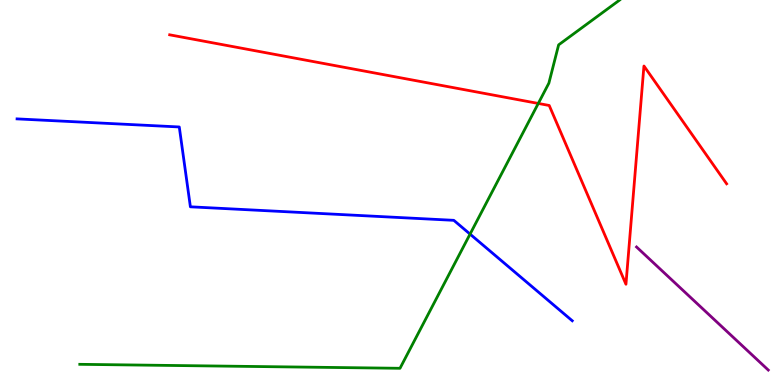[{'lines': ['blue', 'red'], 'intersections': []}, {'lines': ['green', 'red'], 'intersections': [{'x': 6.95, 'y': 7.31}]}, {'lines': ['purple', 'red'], 'intersections': []}, {'lines': ['blue', 'green'], 'intersections': [{'x': 6.07, 'y': 3.92}]}, {'lines': ['blue', 'purple'], 'intersections': []}, {'lines': ['green', 'purple'], 'intersections': []}]